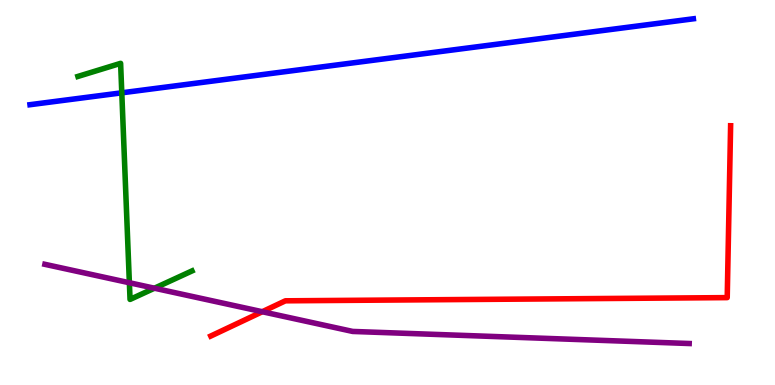[{'lines': ['blue', 'red'], 'intersections': []}, {'lines': ['green', 'red'], 'intersections': []}, {'lines': ['purple', 'red'], 'intersections': [{'x': 3.38, 'y': 1.9}]}, {'lines': ['blue', 'green'], 'intersections': [{'x': 1.57, 'y': 7.59}]}, {'lines': ['blue', 'purple'], 'intersections': []}, {'lines': ['green', 'purple'], 'intersections': [{'x': 1.67, 'y': 2.66}, {'x': 1.99, 'y': 2.51}]}]